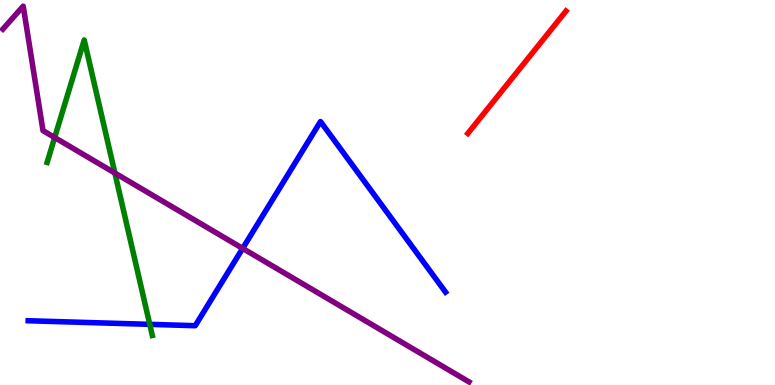[{'lines': ['blue', 'red'], 'intersections': []}, {'lines': ['green', 'red'], 'intersections': []}, {'lines': ['purple', 'red'], 'intersections': []}, {'lines': ['blue', 'green'], 'intersections': [{'x': 1.93, 'y': 1.58}]}, {'lines': ['blue', 'purple'], 'intersections': [{'x': 3.13, 'y': 3.55}]}, {'lines': ['green', 'purple'], 'intersections': [{'x': 0.705, 'y': 6.43}, {'x': 1.48, 'y': 5.51}]}]